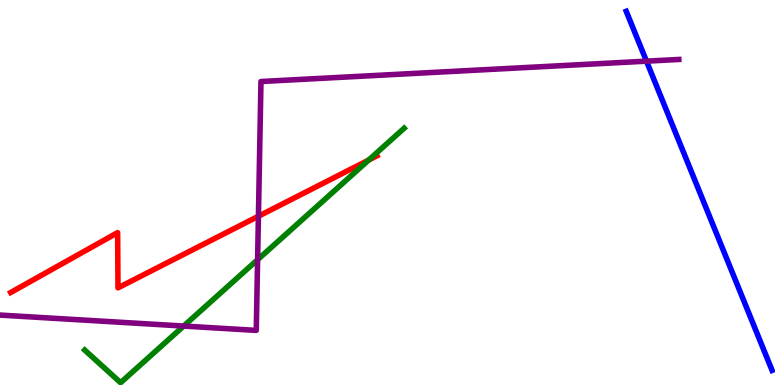[{'lines': ['blue', 'red'], 'intersections': []}, {'lines': ['green', 'red'], 'intersections': [{'x': 4.76, 'y': 5.84}]}, {'lines': ['purple', 'red'], 'intersections': [{'x': 3.33, 'y': 4.38}]}, {'lines': ['blue', 'green'], 'intersections': []}, {'lines': ['blue', 'purple'], 'intersections': [{'x': 8.34, 'y': 8.41}]}, {'lines': ['green', 'purple'], 'intersections': [{'x': 2.37, 'y': 1.53}, {'x': 3.32, 'y': 3.25}]}]